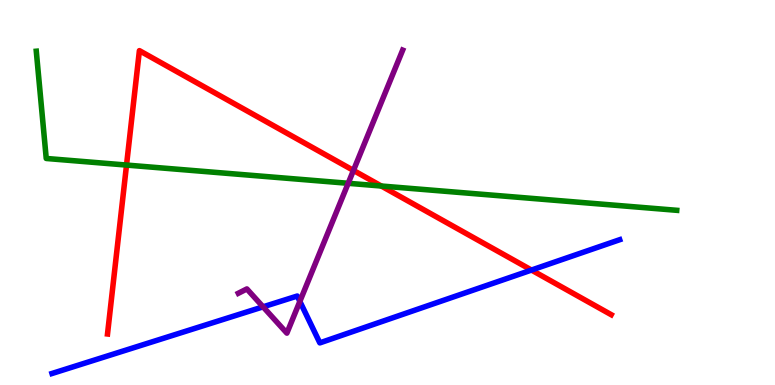[{'lines': ['blue', 'red'], 'intersections': [{'x': 6.86, 'y': 2.99}]}, {'lines': ['green', 'red'], 'intersections': [{'x': 1.63, 'y': 5.71}, {'x': 4.92, 'y': 5.17}]}, {'lines': ['purple', 'red'], 'intersections': [{'x': 4.56, 'y': 5.57}]}, {'lines': ['blue', 'green'], 'intersections': []}, {'lines': ['blue', 'purple'], 'intersections': [{'x': 3.39, 'y': 2.03}, {'x': 3.87, 'y': 2.17}]}, {'lines': ['green', 'purple'], 'intersections': [{'x': 4.49, 'y': 5.24}]}]